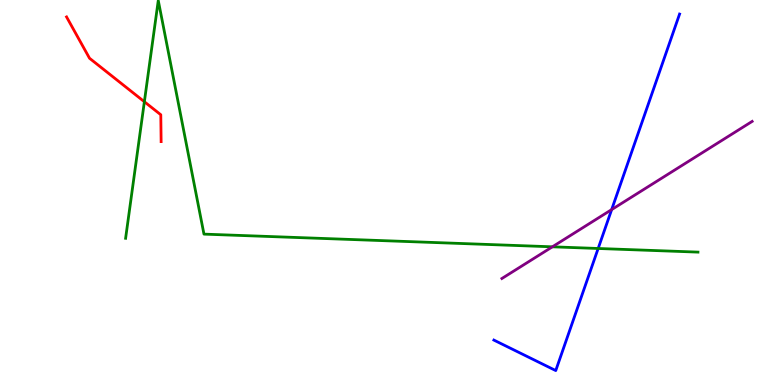[{'lines': ['blue', 'red'], 'intersections': []}, {'lines': ['green', 'red'], 'intersections': [{'x': 1.86, 'y': 7.36}]}, {'lines': ['purple', 'red'], 'intersections': []}, {'lines': ['blue', 'green'], 'intersections': [{'x': 7.72, 'y': 3.55}]}, {'lines': ['blue', 'purple'], 'intersections': [{'x': 7.89, 'y': 4.56}]}, {'lines': ['green', 'purple'], 'intersections': [{'x': 7.13, 'y': 3.59}]}]